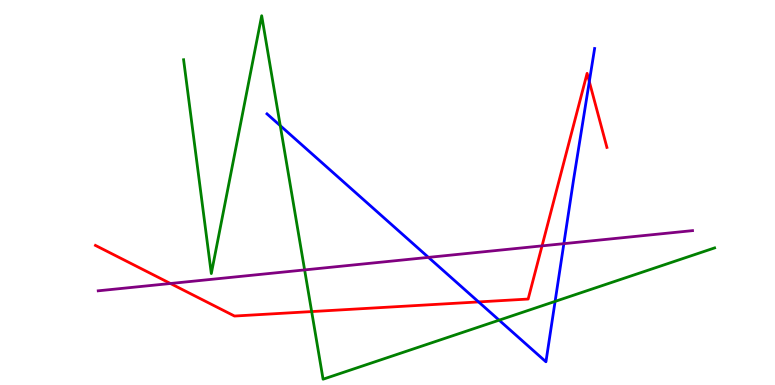[{'lines': ['blue', 'red'], 'intersections': [{'x': 6.18, 'y': 2.16}, {'x': 7.6, 'y': 7.88}]}, {'lines': ['green', 'red'], 'intersections': [{'x': 4.02, 'y': 1.91}]}, {'lines': ['purple', 'red'], 'intersections': [{'x': 2.2, 'y': 2.64}, {'x': 6.99, 'y': 3.61}]}, {'lines': ['blue', 'green'], 'intersections': [{'x': 3.62, 'y': 6.74}, {'x': 6.44, 'y': 1.68}, {'x': 7.16, 'y': 2.17}]}, {'lines': ['blue', 'purple'], 'intersections': [{'x': 5.53, 'y': 3.32}, {'x': 7.28, 'y': 3.67}]}, {'lines': ['green', 'purple'], 'intersections': [{'x': 3.93, 'y': 2.99}]}]